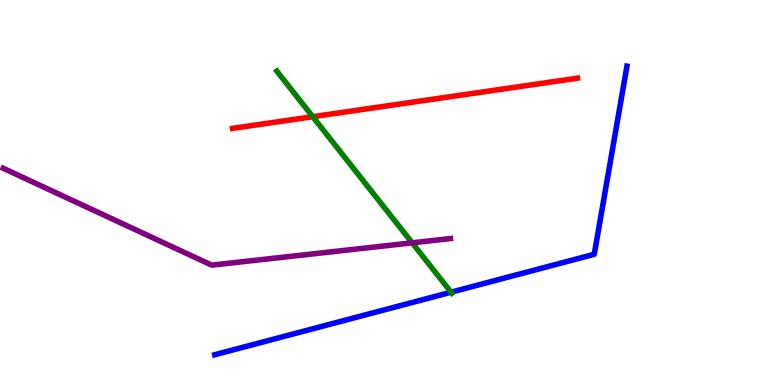[{'lines': ['blue', 'red'], 'intersections': []}, {'lines': ['green', 'red'], 'intersections': [{'x': 4.04, 'y': 6.97}]}, {'lines': ['purple', 'red'], 'intersections': []}, {'lines': ['blue', 'green'], 'intersections': [{'x': 5.82, 'y': 2.41}]}, {'lines': ['blue', 'purple'], 'intersections': []}, {'lines': ['green', 'purple'], 'intersections': [{'x': 5.32, 'y': 3.69}]}]